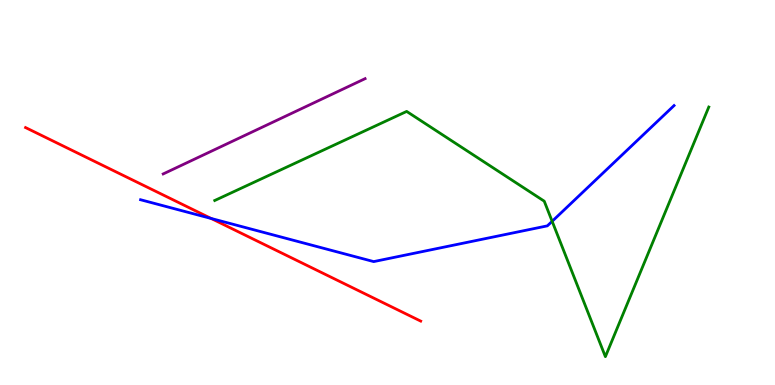[{'lines': ['blue', 'red'], 'intersections': [{'x': 2.72, 'y': 4.33}]}, {'lines': ['green', 'red'], 'intersections': []}, {'lines': ['purple', 'red'], 'intersections': []}, {'lines': ['blue', 'green'], 'intersections': [{'x': 7.12, 'y': 4.25}]}, {'lines': ['blue', 'purple'], 'intersections': []}, {'lines': ['green', 'purple'], 'intersections': []}]